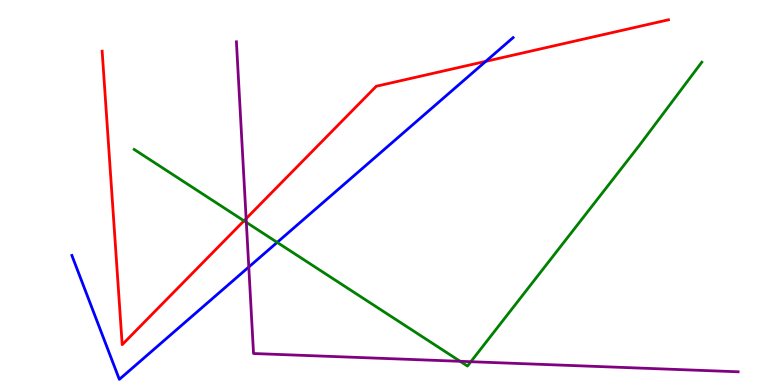[{'lines': ['blue', 'red'], 'intersections': [{'x': 6.27, 'y': 8.41}]}, {'lines': ['green', 'red'], 'intersections': [{'x': 3.15, 'y': 4.26}]}, {'lines': ['purple', 'red'], 'intersections': [{'x': 3.18, 'y': 4.32}]}, {'lines': ['blue', 'green'], 'intersections': [{'x': 3.58, 'y': 3.7}]}, {'lines': ['blue', 'purple'], 'intersections': [{'x': 3.21, 'y': 3.06}]}, {'lines': ['green', 'purple'], 'intersections': [{'x': 3.18, 'y': 4.22}, {'x': 5.94, 'y': 0.615}, {'x': 6.08, 'y': 0.605}]}]